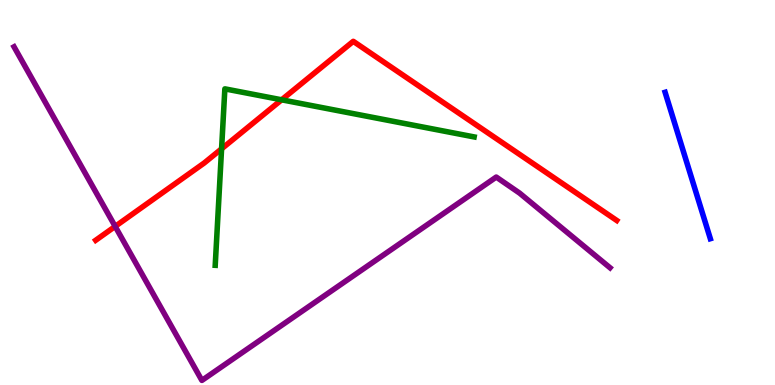[{'lines': ['blue', 'red'], 'intersections': []}, {'lines': ['green', 'red'], 'intersections': [{'x': 2.86, 'y': 6.13}, {'x': 3.63, 'y': 7.41}]}, {'lines': ['purple', 'red'], 'intersections': [{'x': 1.49, 'y': 4.12}]}, {'lines': ['blue', 'green'], 'intersections': []}, {'lines': ['blue', 'purple'], 'intersections': []}, {'lines': ['green', 'purple'], 'intersections': []}]